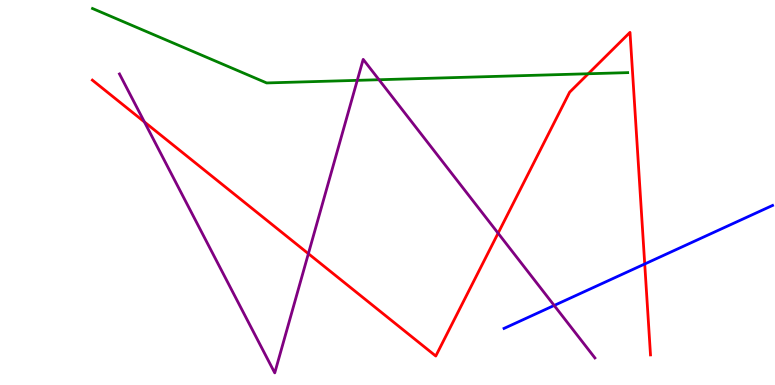[{'lines': ['blue', 'red'], 'intersections': [{'x': 8.32, 'y': 3.14}]}, {'lines': ['green', 'red'], 'intersections': [{'x': 7.59, 'y': 8.08}]}, {'lines': ['purple', 'red'], 'intersections': [{'x': 1.86, 'y': 6.83}, {'x': 3.98, 'y': 3.41}, {'x': 6.43, 'y': 3.94}]}, {'lines': ['blue', 'green'], 'intersections': []}, {'lines': ['blue', 'purple'], 'intersections': [{'x': 7.15, 'y': 2.07}]}, {'lines': ['green', 'purple'], 'intersections': [{'x': 4.61, 'y': 7.91}, {'x': 4.89, 'y': 7.93}]}]